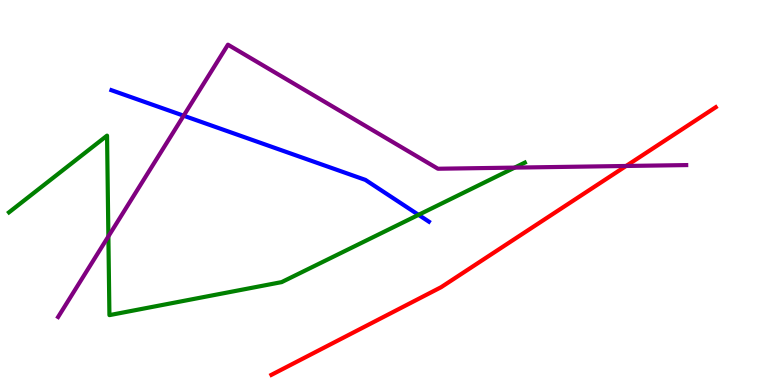[{'lines': ['blue', 'red'], 'intersections': []}, {'lines': ['green', 'red'], 'intersections': []}, {'lines': ['purple', 'red'], 'intersections': [{'x': 8.08, 'y': 5.69}]}, {'lines': ['blue', 'green'], 'intersections': [{'x': 5.4, 'y': 4.42}]}, {'lines': ['blue', 'purple'], 'intersections': [{'x': 2.37, 'y': 6.99}]}, {'lines': ['green', 'purple'], 'intersections': [{'x': 1.4, 'y': 3.86}, {'x': 6.64, 'y': 5.65}]}]